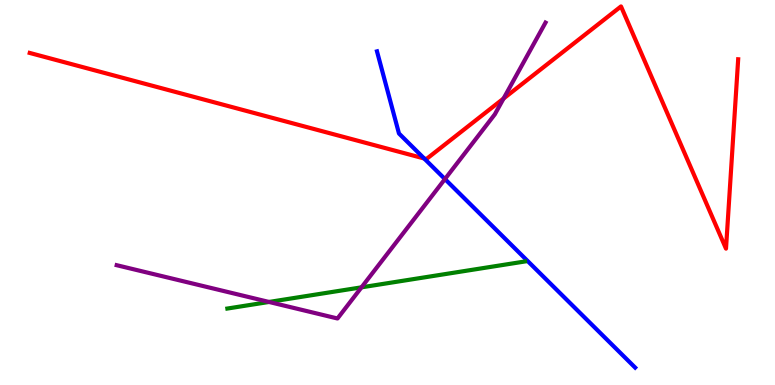[{'lines': ['blue', 'red'], 'intersections': [{'x': 5.47, 'y': 5.88}]}, {'lines': ['green', 'red'], 'intersections': []}, {'lines': ['purple', 'red'], 'intersections': [{'x': 6.5, 'y': 7.44}]}, {'lines': ['blue', 'green'], 'intersections': []}, {'lines': ['blue', 'purple'], 'intersections': [{'x': 5.74, 'y': 5.35}]}, {'lines': ['green', 'purple'], 'intersections': [{'x': 3.47, 'y': 2.16}, {'x': 4.66, 'y': 2.54}]}]